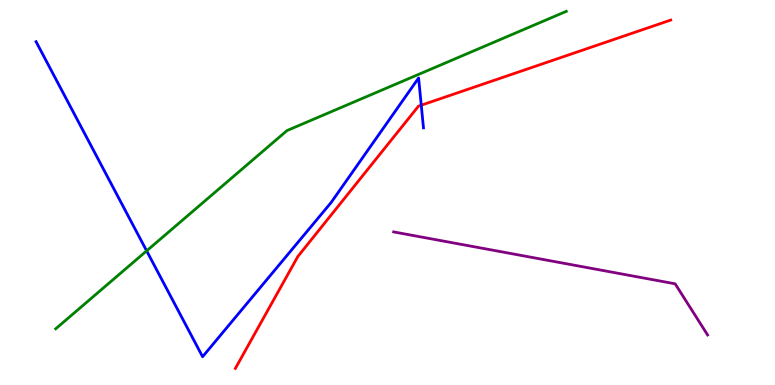[{'lines': ['blue', 'red'], 'intersections': [{'x': 5.44, 'y': 7.27}]}, {'lines': ['green', 'red'], 'intersections': []}, {'lines': ['purple', 'red'], 'intersections': []}, {'lines': ['blue', 'green'], 'intersections': [{'x': 1.89, 'y': 3.48}]}, {'lines': ['blue', 'purple'], 'intersections': []}, {'lines': ['green', 'purple'], 'intersections': []}]